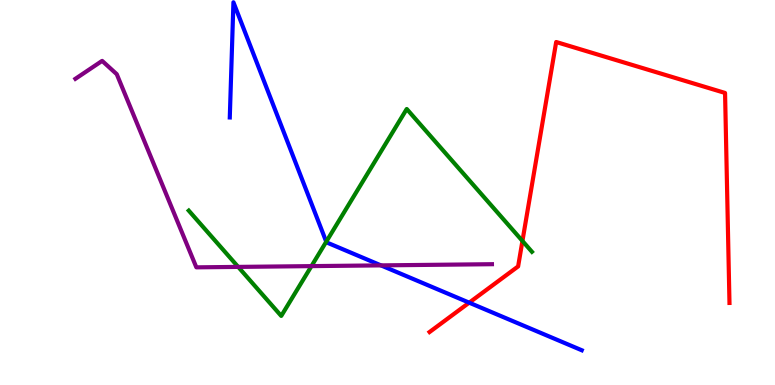[{'lines': ['blue', 'red'], 'intersections': [{'x': 6.05, 'y': 2.14}]}, {'lines': ['green', 'red'], 'intersections': [{'x': 6.74, 'y': 3.74}]}, {'lines': ['purple', 'red'], 'intersections': []}, {'lines': ['blue', 'green'], 'intersections': [{'x': 4.21, 'y': 3.72}]}, {'lines': ['blue', 'purple'], 'intersections': [{'x': 4.92, 'y': 3.11}]}, {'lines': ['green', 'purple'], 'intersections': [{'x': 3.07, 'y': 3.07}, {'x': 4.02, 'y': 3.09}]}]